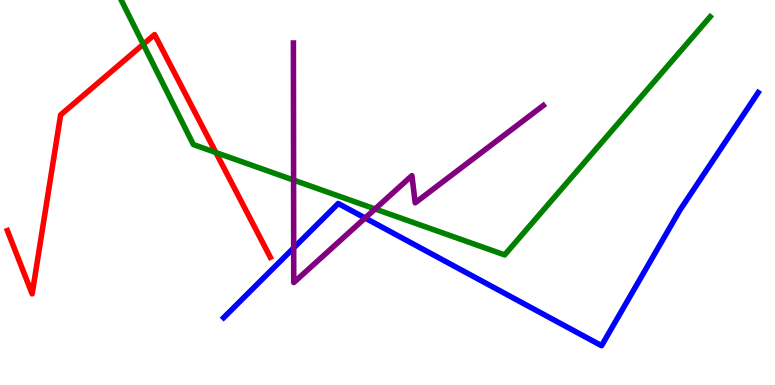[{'lines': ['blue', 'red'], 'intersections': []}, {'lines': ['green', 'red'], 'intersections': [{'x': 1.85, 'y': 8.85}, {'x': 2.79, 'y': 6.04}]}, {'lines': ['purple', 'red'], 'intersections': []}, {'lines': ['blue', 'green'], 'intersections': []}, {'lines': ['blue', 'purple'], 'intersections': [{'x': 3.79, 'y': 3.56}, {'x': 4.71, 'y': 4.34}]}, {'lines': ['green', 'purple'], 'intersections': [{'x': 3.79, 'y': 5.32}, {'x': 4.84, 'y': 4.57}]}]